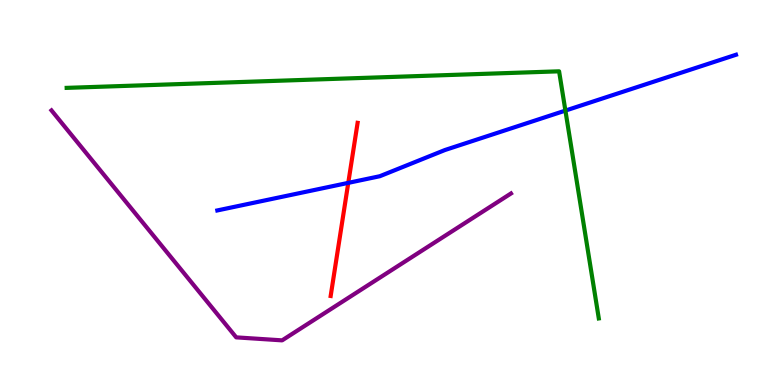[{'lines': ['blue', 'red'], 'intersections': [{'x': 4.49, 'y': 5.25}]}, {'lines': ['green', 'red'], 'intersections': []}, {'lines': ['purple', 'red'], 'intersections': []}, {'lines': ['blue', 'green'], 'intersections': [{'x': 7.3, 'y': 7.13}]}, {'lines': ['blue', 'purple'], 'intersections': []}, {'lines': ['green', 'purple'], 'intersections': []}]